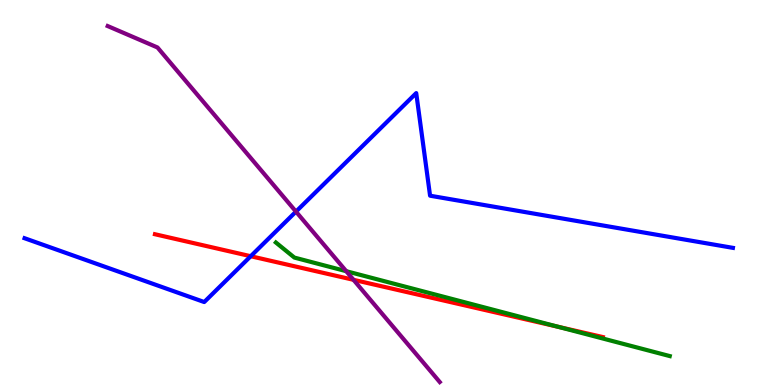[{'lines': ['blue', 'red'], 'intersections': [{'x': 3.24, 'y': 3.34}]}, {'lines': ['green', 'red'], 'intersections': [{'x': 7.2, 'y': 1.51}]}, {'lines': ['purple', 'red'], 'intersections': [{'x': 4.56, 'y': 2.73}]}, {'lines': ['blue', 'green'], 'intersections': []}, {'lines': ['blue', 'purple'], 'intersections': [{'x': 3.82, 'y': 4.5}]}, {'lines': ['green', 'purple'], 'intersections': [{'x': 4.47, 'y': 2.96}]}]